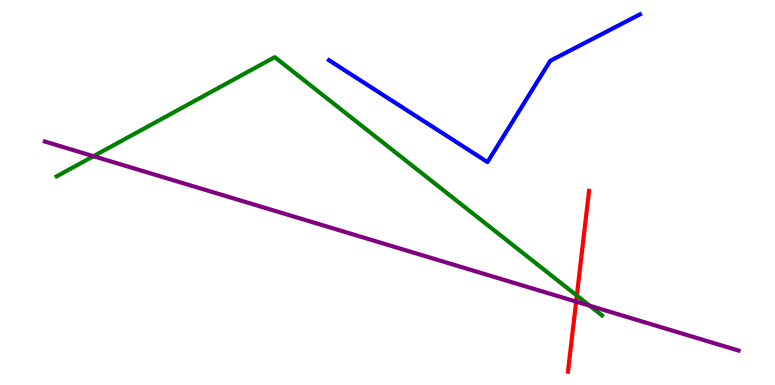[{'lines': ['blue', 'red'], 'intersections': []}, {'lines': ['green', 'red'], 'intersections': [{'x': 7.44, 'y': 2.32}]}, {'lines': ['purple', 'red'], 'intersections': [{'x': 7.43, 'y': 2.17}]}, {'lines': ['blue', 'green'], 'intersections': []}, {'lines': ['blue', 'purple'], 'intersections': []}, {'lines': ['green', 'purple'], 'intersections': [{'x': 1.21, 'y': 5.94}, {'x': 7.61, 'y': 2.06}]}]